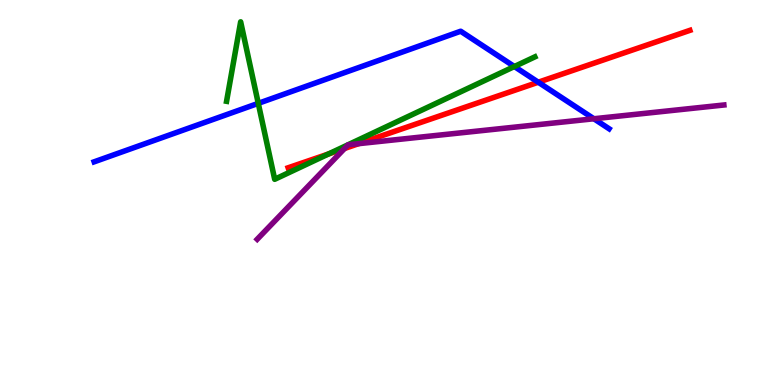[{'lines': ['blue', 'red'], 'intersections': [{'x': 6.95, 'y': 7.86}]}, {'lines': ['green', 'red'], 'intersections': [{'x': 4.24, 'y': 6.0}]}, {'lines': ['purple', 'red'], 'intersections': [{'x': 4.45, 'y': 6.14}, {'x': 4.63, 'y': 6.27}]}, {'lines': ['blue', 'green'], 'intersections': [{'x': 3.33, 'y': 7.32}, {'x': 6.64, 'y': 8.27}]}, {'lines': ['blue', 'purple'], 'intersections': [{'x': 7.66, 'y': 6.92}]}, {'lines': ['green', 'purple'], 'intersections': []}]